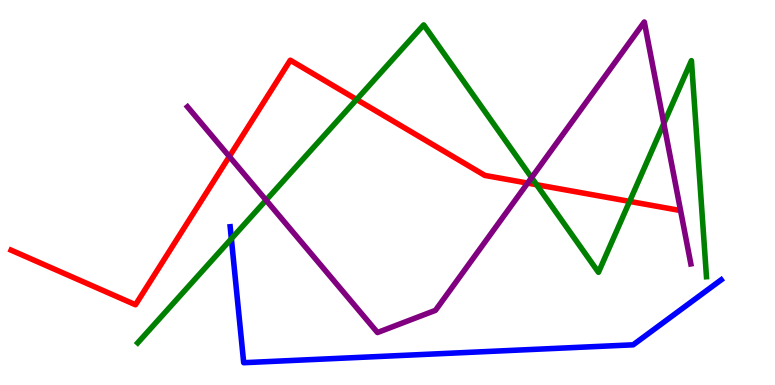[{'lines': ['blue', 'red'], 'intersections': []}, {'lines': ['green', 'red'], 'intersections': [{'x': 4.6, 'y': 7.42}, {'x': 6.92, 'y': 5.2}, {'x': 8.12, 'y': 4.77}]}, {'lines': ['purple', 'red'], 'intersections': [{'x': 2.96, 'y': 5.93}, {'x': 6.81, 'y': 5.24}]}, {'lines': ['blue', 'green'], 'intersections': [{'x': 2.99, 'y': 3.8}]}, {'lines': ['blue', 'purple'], 'intersections': []}, {'lines': ['green', 'purple'], 'intersections': [{'x': 3.43, 'y': 4.8}, {'x': 6.86, 'y': 5.39}, {'x': 8.57, 'y': 6.79}]}]